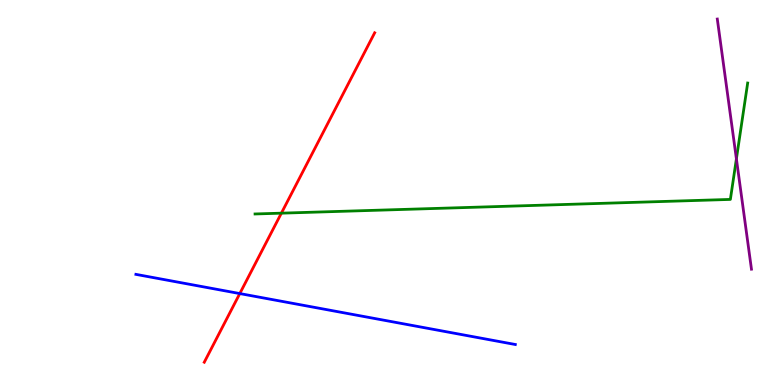[{'lines': ['blue', 'red'], 'intersections': [{'x': 3.09, 'y': 2.37}]}, {'lines': ['green', 'red'], 'intersections': [{'x': 3.63, 'y': 4.46}]}, {'lines': ['purple', 'red'], 'intersections': []}, {'lines': ['blue', 'green'], 'intersections': []}, {'lines': ['blue', 'purple'], 'intersections': []}, {'lines': ['green', 'purple'], 'intersections': [{'x': 9.5, 'y': 5.87}]}]